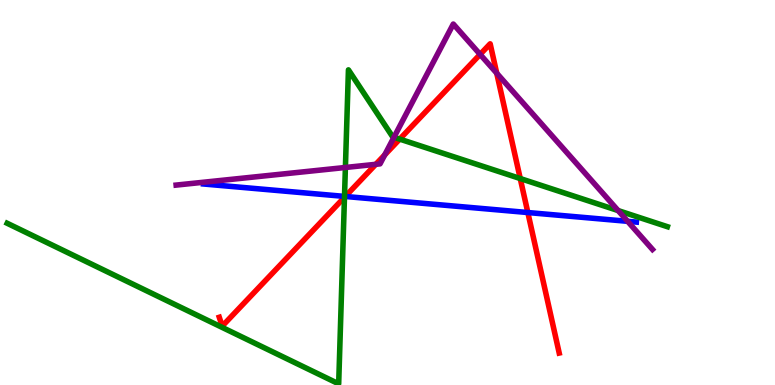[{'lines': ['blue', 'red'], 'intersections': [{'x': 4.46, 'y': 4.9}, {'x': 6.81, 'y': 4.48}]}, {'lines': ['green', 'red'], 'intersections': [{'x': 4.44, 'y': 4.88}, {'x': 5.16, 'y': 6.39}, {'x': 6.71, 'y': 5.36}]}, {'lines': ['purple', 'red'], 'intersections': [{'x': 4.85, 'y': 5.73}, {'x': 4.96, 'y': 5.98}, {'x': 6.19, 'y': 8.59}, {'x': 6.41, 'y': 8.1}]}, {'lines': ['blue', 'green'], 'intersections': [{'x': 4.45, 'y': 4.9}]}, {'lines': ['blue', 'purple'], 'intersections': [{'x': 8.1, 'y': 4.25}]}, {'lines': ['green', 'purple'], 'intersections': [{'x': 4.46, 'y': 5.65}, {'x': 5.08, 'y': 6.44}, {'x': 7.98, 'y': 4.53}]}]